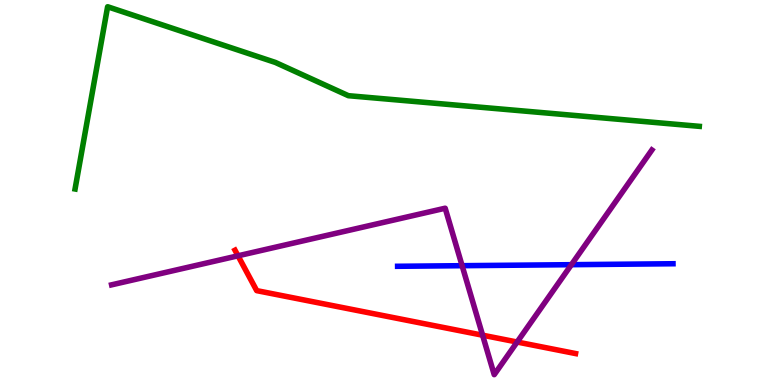[{'lines': ['blue', 'red'], 'intersections': []}, {'lines': ['green', 'red'], 'intersections': []}, {'lines': ['purple', 'red'], 'intersections': [{'x': 3.07, 'y': 3.36}, {'x': 6.23, 'y': 1.29}, {'x': 6.67, 'y': 1.12}]}, {'lines': ['blue', 'green'], 'intersections': []}, {'lines': ['blue', 'purple'], 'intersections': [{'x': 5.96, 'y': 3.1}, {'x': 7.37, 'y': 3.13}]}, {'lines': ['green', 'purple'], 'intersections': []}]